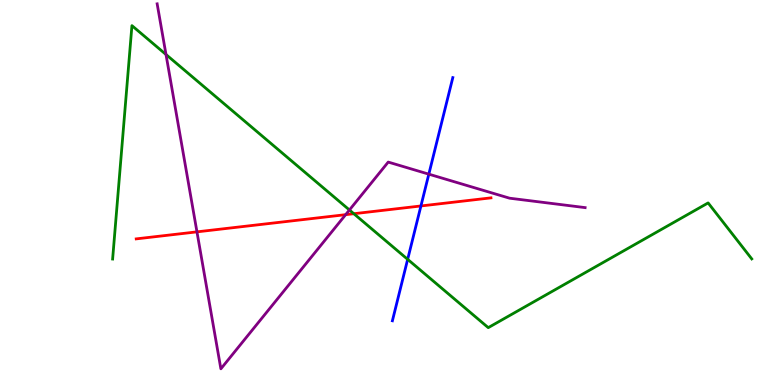[{'lines': ['blue', 'red'], 'intersections': [{'x': 5.43, 'y': 4.65}]}, {'lines': ['green', 'red'], 'intersections': [{'x': 4.57, 'y': 4.45}]}, {'lines': ['purple', 'red'], 'intersections': [{'x': 2.54, 'y': 3.98}, {'x': 4.46, 'y': 4.42}]}, {'lines': ['blue', 'green'], 'intersections': [{'x': 5.26, 'y': 3.26}]}, {'lines': ['blue', 'purple'], 'intersections': [{'x': 5.53, 'y': 5.48}]}, {'lines': ['green', 'purple'], 'intersections': [{'x': 2.14, 'y': 8.58}, {'x': 4.51, 'y': 4.55}]}]